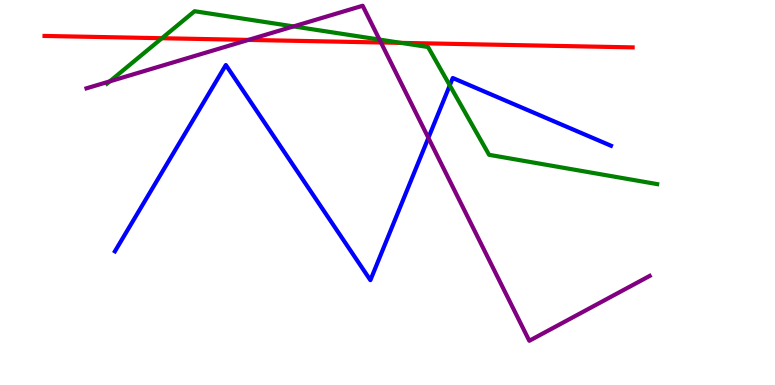[{'lines': ['blue', 'red'], 'intersections': []}, {'lines': ['green', 'red'], 'intersections': [{'x': 2.09, 'y': 9.01}, {'x': 5.17, 'y': 8.89}]}, {'lines': ['purple', 'red'], 'intersections': [{'x': 3.21, 'y': 8.96}, {'x': 4.92, 'y': 8.9}]}, {'lines': ['blue', 'green'], 'intersections': [{'x': 5.8, 'y': 7.78}]}, {'lines': ['blue', 'purple'], 'intersections': [{'x': 5.53, 'y': 6.42}]}, {'lines': ['green', 'purple'], 'intersections': [{'x': 1.42, 'y': 7.89}, {'x': 3.79, 'y': 9.31}, {'x': 4.9, 'y': 8.97}]}]